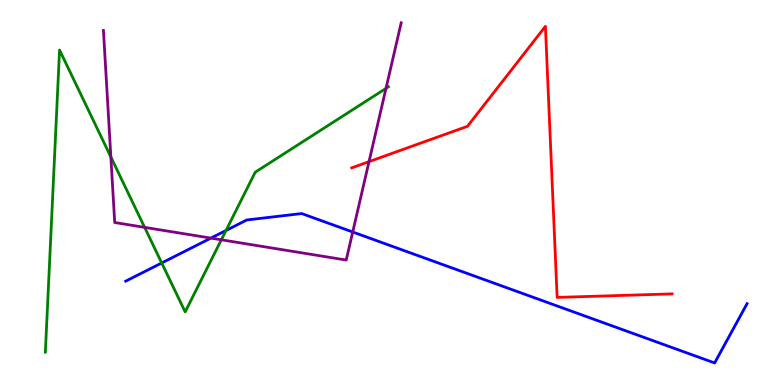[{'lines': ['blue', 'red'], 'intersections': []}, {'lines': ['green', 'red'], 'intersections': []}, {'lines': ['purple', 'red'], 'intersections': [{'x': 4.76, 'y': 5.8}]}, {'lines': ['blue', 'green'], 'intersections': [{'x': 2.09, 'y': 3.17}, {'x': 2.92, 'y': 4.01}]}, {'lines': ['blue', 'purple'], 'intersections': [{'x': 2.72, 'y': 3.82}, {'x': 4.55, 'y': 3.97}]}, {'lines': ['green', 'purple'], 'intersections': [{'x': 1.43, 'y': 5.92}, {'x': 1.87, 'y': 4.09}, {'x': 2.86, 'y': 3.77}, {'x': 4.98, 'y': 7.7}]}]